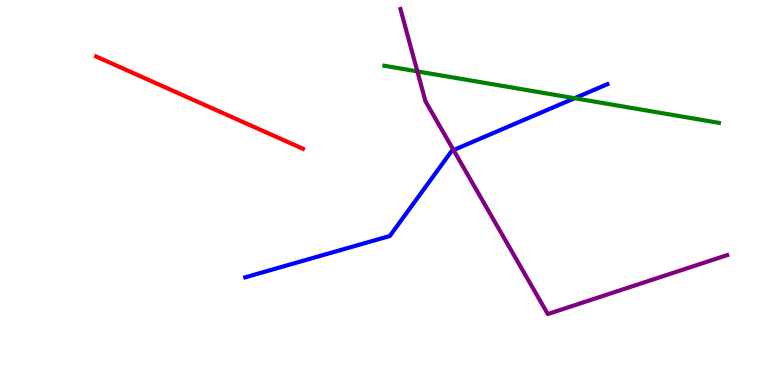[{'lines': ['blue', 'red'], 'intersections': []}, {'lines': ['green', 'red'], 'intersections': []}, {'lines': ['purple', 'red'], 'intersections': []}, {'lines': ['blue', 'green'], 'intersections': [{'x': 7.41, 'y': 7.45}]}, {'lines': ['blue', 'purple'], 'intersections': [{'x': 5.85, 'y': 6.1}]}, {'lines': ['green', 'purple'], 'intersections': [{'x': 5.39, 'y': 8.15}]}]